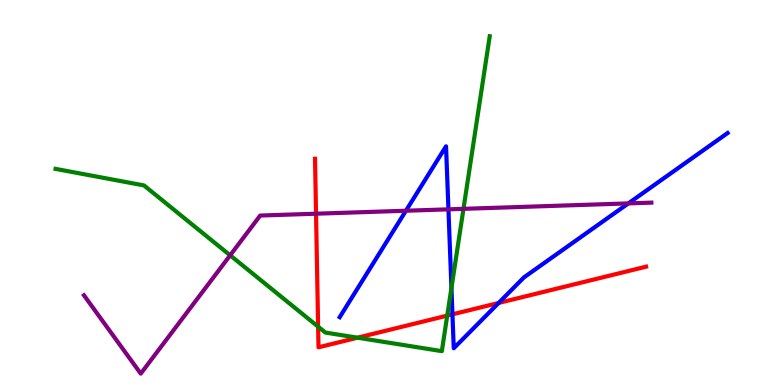[{'lines': ['blue', 'red'], 'intersections': [{'x': 5.84, 'y': 1.84}, {'x': 6.43, 'y': 2.13}]}, {'lines': ['green', 'red'], 'intersections': [{'x': 4.1, 'y': 1.52}, {'x': 4.61, 'y': 1.23}, {'x': 5.77, 'y': 1.8}]}, {'lines': ['purple', 'red'], 'intersections': [{'x': 4.08, 'y': 4.45}]}, {'lines': ['blue', 'green'], 'intersections': [{'x': 5.83, 'y': 2.52}]}, {'lines': ['blue', 'purple'], 'intersections': [{'x': 5.24, 'y': 4.53}, {'x': 5.79, 'y': 4.56}, {'x': 8.11, 'y': 4.72}]}, {'lines': ['green', 'purple'], 'intersections': [{'x': 2.97, 'y': 3.37}, {'x': 5.98, 'y': 4.58}]}]